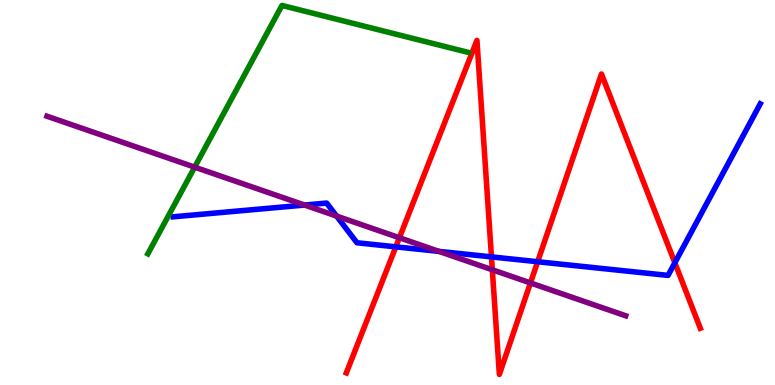[{'lines': ['blue', 'red'], 'intersections': [{'x': 5.11, 'y': 3.59}, {'x': 6.34, 'y': 3.33}, {'x': 6.94, 'y': 3.2}, {'x': 8.71, 'y': 3.17}]}, {'lines': ['green', 'red'], 'intersections': []}, {'lines': ['purple', 'red'], 'intersections': [{'x': 5.15, 'y': 3.82}, {'x': 6.35, 'y': 2.99}, {'x': 6.84, 'y': 2.65}]}, {'lines': ['blue', 'green'], 'intersections': []}, {'lines': ['blue', 'purple'], 'intersections': [{'x': 3.93, 'y': 4.67}, {'x': 4.34, 'y': 4.39}, {'x': 5.66, 'y': 3.47}]}, {'lines': ['green', 'purple'], 'intersections': [{'x': 2.51, 'y': 5.66}]}]